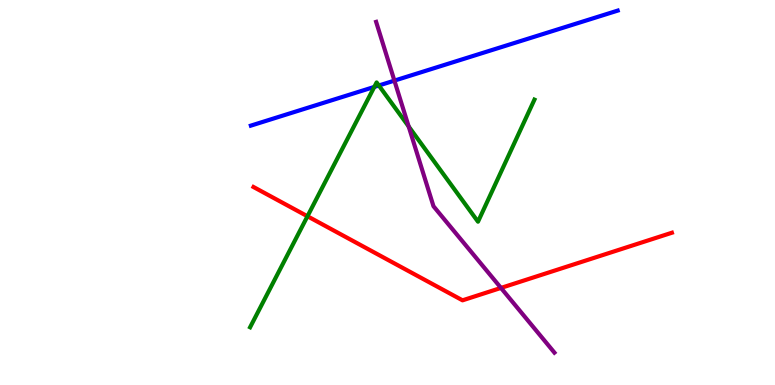[{'lines': ['blue', 'red'], 'intersections': []}, {'lines': ['green', 'red'], 'intersections': [{'x': 3.97, 'y': 4.38}]}, {'lines': ['purple', 'red'], 'intersections': [{'x': 6.46, 'y': 2.52}]}, {'lines': ['blue', 'green'], 'intersections': [{'x': 4.83, 'y': 7.74}, {'x': 4.89, 'y': 7.78}]}, {'lines': ['blue', 'purple'], 'intersections': [{'x': 5.09, 'y': 7.91}]}, {'lines': ['green', 'purple'], 'intersections': [{'x': 5.27, 'y': 6.72}]}]